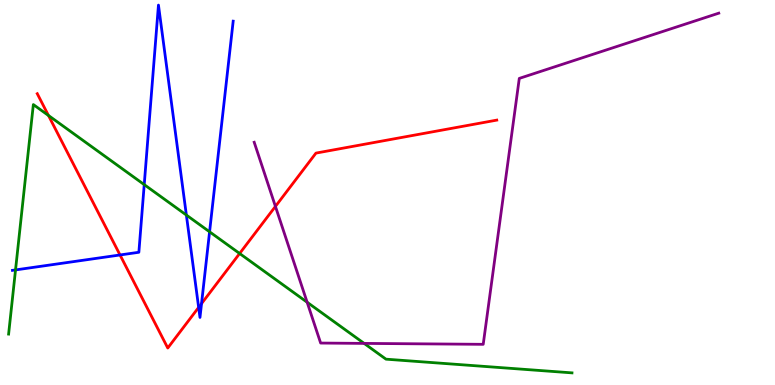[{'lines': ['blue', 'red'], 'intersections': [{'x': 1.55, 'y': 3.38}, {'x': 2.56, 'y': 2.02}, {'x': 2.6, 'y': 2.11}]}, {'lines': ['green', 'red'], 'intersections': [{'x': 0.625, 'y': 7.0}, {'x': 3.09, 'y': 3.42}]}, {'lines': ['purple', 'red'], 'intersections': [{'x': 3.55, 'y': 4.64}]}, {'lines': ['blue', 'green'], 'intersections': [{'x': 0.2, 'y': 2.99}, {'x': 1.86, 'y': 5.2}, {'x': 2.4, 'y': 4.41}, {'x': 2.7, 'y': 3.98}]}, {'lines': ['blue', 'purple'], 'intersections': []}, {'lines': ['green', 'purple'], 'intersections': [{'x': 3.96, 'y': 2.15}, {'x': 4.7, 'y': 1.08}]}]